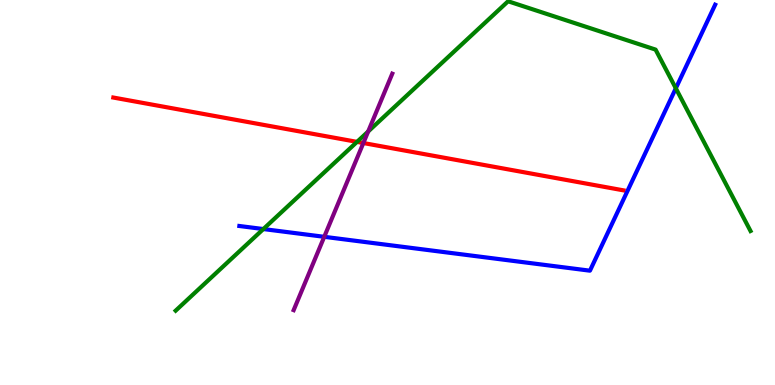[{'lines': ['blue', 'red'], 'intersections': []}, {'lines': ['green', 'red'], 'intersections': [{'x': 4.61, 'y': 6.31}]}, {'lines': ['purple', 'red'], 'intersections': [{'x': 4.69, 'y': 6.28}]}, {'lines': ['blue', 'green'], 'intersections': [{'x': 3.4, 'y': 4.05}, {'x': 8.72, 'y': 7.71}]}, {'lines': ['blue', 'purple'], 'intersections': [{'x': 4.18, 'y': 3.85}]}, {'lines': ['green', 'purple'], 'intersections': [{'x': 4.75, 'y': 6.58}]}]